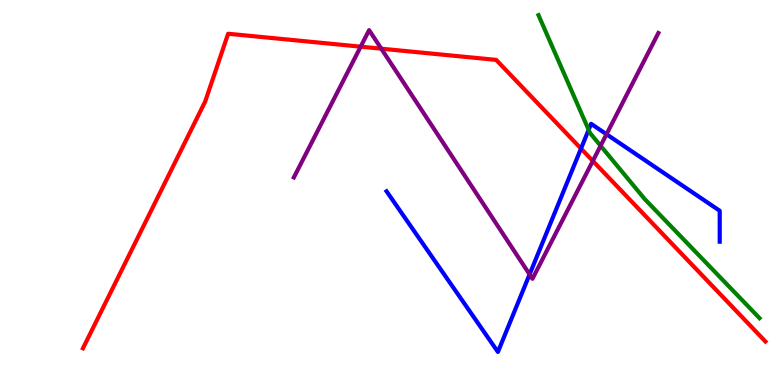[{'lines': ['blue', 'red'], 'intersections': [{'x': 7.5, 'y': 6.14}]}, {'lines': ['green', 'red'], 'intersections': []}, {'lines': ['purple', 'red'], 'intersections': [{'x': 4.65, 'y': 8.79}, {'x': 4.92, 'y': 8.74}, {'x': 7.65, 'y': 5.82}]}, {'lines': ['blue', 'green'], 'intersections': [{'x': 7.6, 'y': 6.63}]}, {'lines': ['blue', 'purple'], 'intersections': [{'x': 6.83, 'y': 2.87}, {'x': 7.83, 'y': 6.51}]}, {'lines': ['green', 'purple'], 'intersections': [{'x': 7.75, 'y': 6.21}]}]